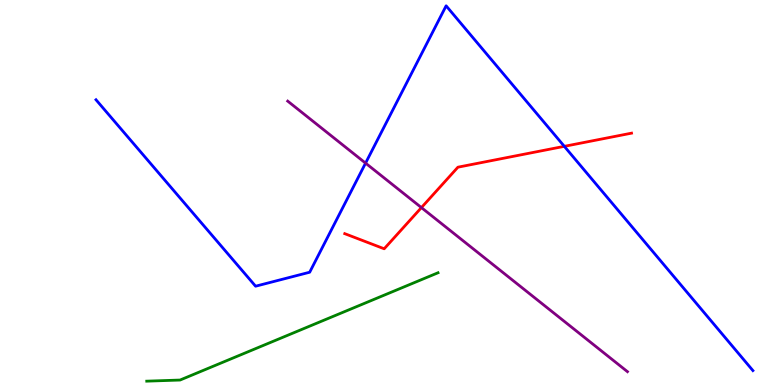[{'lines': ['blue', 'red'], 'intersections': [{'x': 7.28, 'y': 6.2}]}, {'lines': ['green', 'red'], 'intersections': []}, {'lines': ['purple', 'red'], 'intersections': [{'x': 5.44, 'y': 4.61}]}, {'lines': ['blue', 'green'], 'intersections': []}, {'lines': ['blue', 'purple'], 'intersections': [{'x': 4.72, 'y': 5.76}]}, {'lines': ['green', 'purple'], 'intersections': []}]